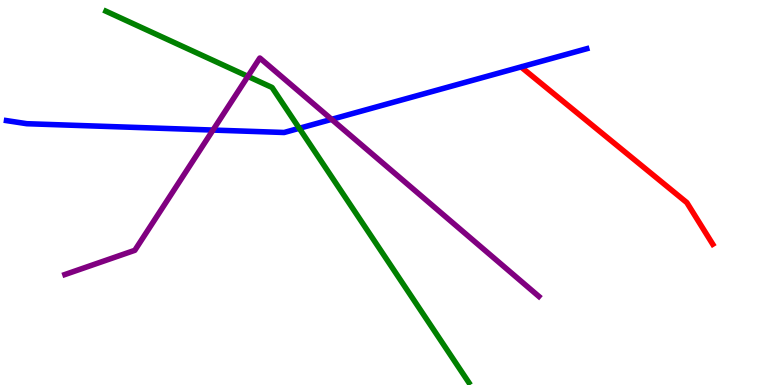[{'lines': ['blue', 'red'], 'intersections': []}, {'lines': ['green', 'red'], 'intersections': []}, {'lines': ['purple', 'red'], 'intersections': []}, {'lines': ['blue', 'green'], 'intersections': [{'x': 3.86, 'y': 6.67}]}, {'lines': ['blue', 'purple'], 'intersections': [{'x': 2.75, 'y': 6.62}, {'x': 4.28, 'y': 6.9}]}, {'lines': ['green', 'purple'], 'intersections': [{'x': 3.2, 'y': 8.02}]}]